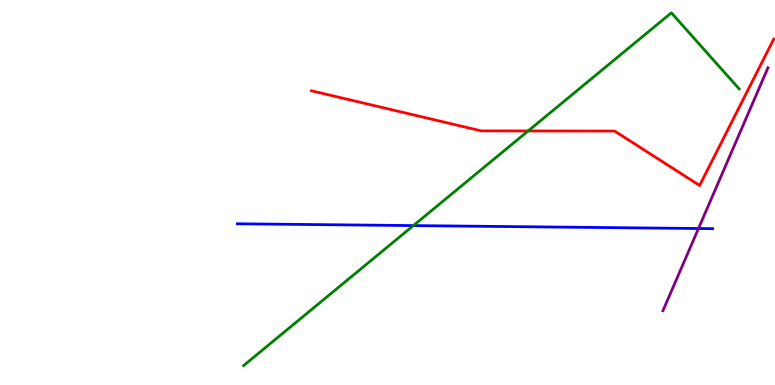[{'lines': ['blue', 'red'], 'intersections': []}, {'lines': ['green', 'red'], 'intersections': [{'x': 6.81, 'y': 6.6}]}, {'lines': ['purple', 'red'], 'intersections': []}, {'lines': ['blue', 'green'], 'intersections': [{'x': 5.33, 'y': 4.14}]}, {'lines': ['blue', 'purple'], 'intersections': [{'x': 9.01, 'y': 4.06}]}, {'lines': ['green', 'purple'], 'intersections': []}]